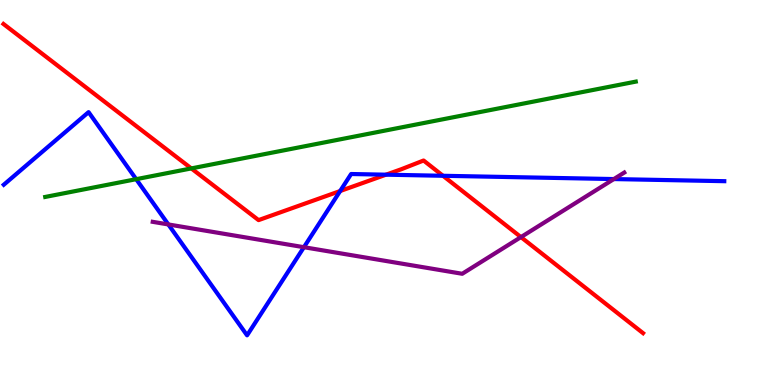[{'lines': ['blue', 'red'], 'intersections': [{'x': 4.39, 'y': 5.04}, {'x': 4.98, 'y': 5.46}, {'x': 5.72, 'y': 5.43}]}, {'lines': ['green', 'red'], 'intersections': [{'x': 2.47, 'y': 5.63}]}, {'lines': ['purple', 'red'], 'intersections': [{'x': 6.72, 'y': 3.84}]}, {'lines': ['blue', 'green'], 'intersections': [{'x': 1.76, 'y': 5.35}]}, {'lines': ['blue', 'purple'], 'intersections': [{'x': 2.17, 'y': 4.17}, {'x': 3.92, 'y': 3.58}, {'x': 7.92, 'y': 5.35}]}, {'lines': ['green', 'purple'], 'intersections': []}]